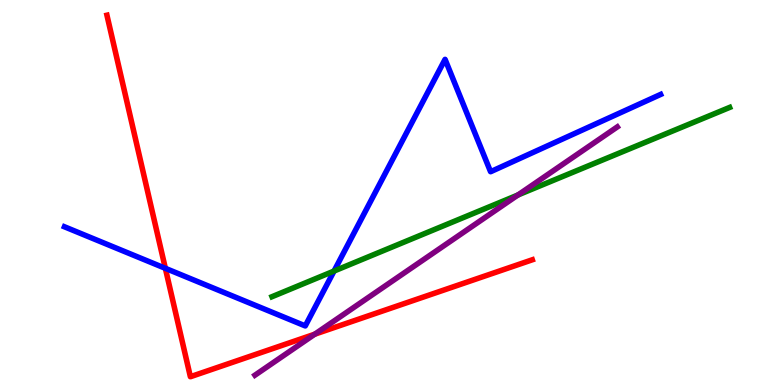[{'lines': ['blue', 'red'], 'intersections': [{'x': 2.13, 'y': 3.03}]}, {'lines': ['green', 'red'], 'intersections': []}, {'lines': ['purple', 'red'], 'intersections': [{'x': 4.06, 'y': 1.32}]}, {'lines': ['blue', 'green'], 'intersections': [{'x': 4.31, 'y': 2.96}]}, {'lines': ['blue', 'purple'], 'intersections': []}, {'lines': ['green', 'purple'], 'intersections': [{'x': 6.68, 'y': 4.94}]}]